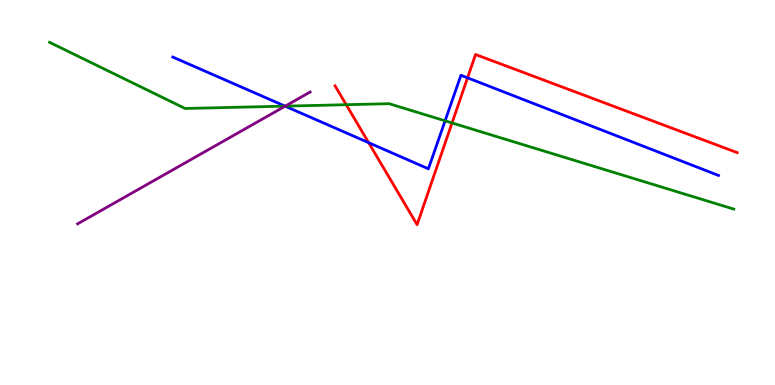[{'lines': ['blue', 'red'], 'intersections': [{'x': 4.76, 'y': 6.29}, {'x': 6.03, 'y': 7.98}]}, {'lines': ['green', 'red'], 'intersections': [{'x': 4.47, 'y': 7.28}, {'x': 5.83, 'y': 6.81}]}, {'lines': ['purple', 'red'], 'intersections': []}, {'lines': ['blue', 'green'], 'intersections': [{'x': 3.68, 'y': 7.24}, {'x': 5.74, 'y': 6.86}]}, {'lines': ['blue', 'purple'], 'intersections': [{'x': 3.68, 'y': 7.24}]}, {'lines': ['green', 'purple'], 'intersections': [{'x': 3.68, 'y': 7.24}]}]